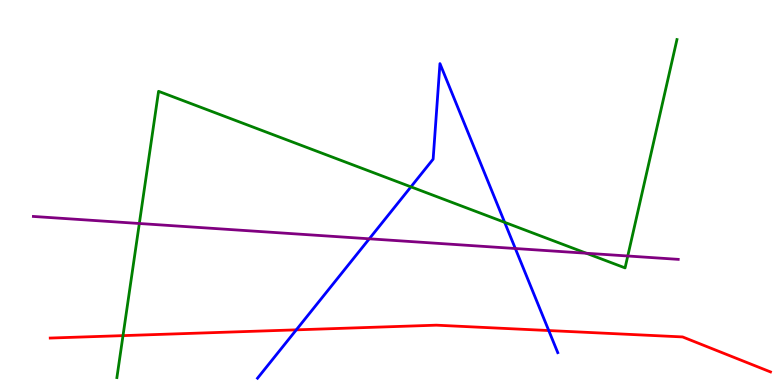[{'lines': ['blue', 'red'], 'intersections': [{'x': 3.82, 'y': 1.43}, {'x': 7.08, 'y': 1.41}]}, {'lines': ['green', 'red'], 'intersections': [{'x': 1.59, 'y': 1.28}]}, {'lines': ['purple', 'red'], 'intersections': []}, {'lines': ['blue', 'green'], 'intersections': [{'x': 5.3, 'y': 5.15}, {'x': 6.51, 'y': 4.23}]}, {'lines': ['blue', 'purple'], 'intersections': [{'x': 4.76, 'y': 3.8}, {'x': 6.65, 'y': 3.55}]}, {'lines': ['green', 'purple'], 'intersections': [{'x': 1.8, 'y': 4.19}, {'x': 7.57, 'y': 3.42}, {'x': 8.1, 'y': 3.35}]}]